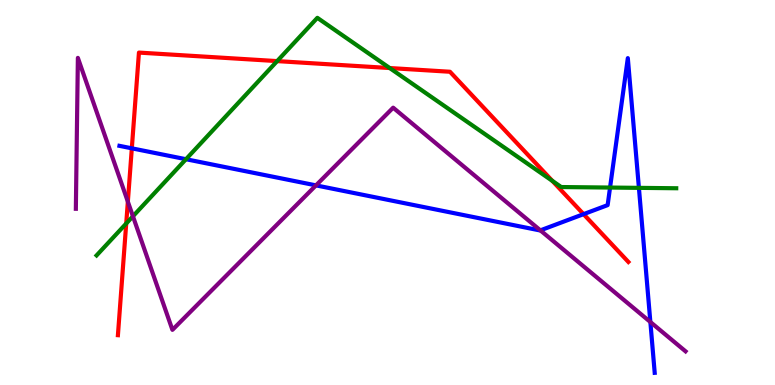[{'lines': ['blue', 'red'], 'intersections': [{'x': 1.7, 'y': 6.15}, {'x': 7.53, 'y': 4.44}]}, {'lines': ['green', 'red'], 'intersections': [{'x': 1.63, 'y': 4.19}, {'x': 3.58, 'y': 8.41}, {'x': 5.03, 'y': 8.23}, {'x': 7.13, 'y': 5.3}]}, {'lines': ['purple', 'red'], 'intersections': [{'x': 1.65, 'y': 4.76}]}, {'lines': ['blue', 'green'], 'intersections': [{'x': 2.4, 'y': 5.86}, {'x': 7.87, 'y': 5.13}, {'x': 8.24, 'y': 5.12}]}, {'lines': ['blue', 'purple'], 'intersections': [{'x': 4.08, 'y': 5.19}, {'x': 6.97, 'y': 4.02}, {'x': 8.39, 'y': 1.64}]}, {'lines': ['green', 'purple'], 'intersections': [{'x': 1.72, 'y': 4.38}]}]